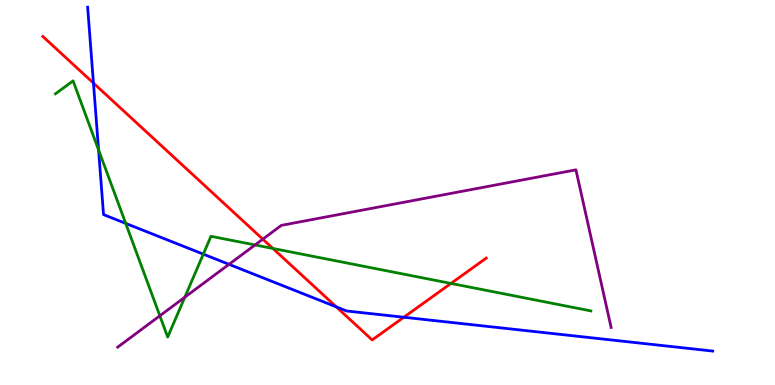[{'lines': ['blue', 'red'], 'intersections': [{'x': 1.21, 'y': 7.84}, {'x': 4.34, 'y': 2.03}, {'x': 5.21, 'y': 1.76}]}, {'lines': ['green', 'red'], 'intersections': [{'x': 3.52, 'y': 3.55}, {'x': 5.82, 'y': 2.64}]}, {'lines': ['purple', 'red'], 'intersections': [{'x': 3.39, 'y': 3.79}]}, {'lines': ['blue', 'green'], 'intersections': [{'x': 1.27, 'y': 6.11}, {'x': 1.62, 'y': 4.2}, {'x': 2.62, 'y': 3.4}]}, {'lines': ['blue', 'purple'], 'intersections': [{'x': 2.95, 'y': 3.13}]}, {'lines': ['green', 'purple'], 'intersections': [{'x': 2.06, 'y': 1.8}, {'x': 2.38, 'y': 2.28}, {'x': 3.29, 'y': 3.64}]}]